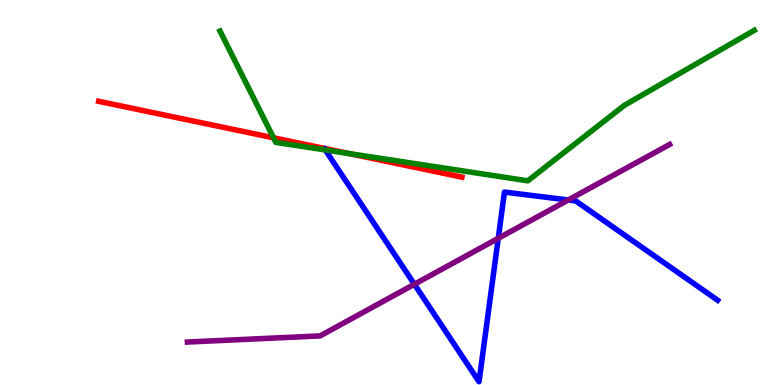[{'lines': ['blue', 'red'], 'intersections': []}, {'lines': ['green', 'red'], 'intersections': [{'x': 3.53, 'y': 6.42}, {'x': 4.5, 'y': 6.01}]}, {'lines': ['purple', 'red'], 'intersections': []}, {'lines': ['blue', 'green'], 'intersections': [{'x': 4.2, 'y': 6.11}]}, {'lines': ['blue', 'purple'], 'intersections': [{'x': 5.35, 'y': 2.62}, {'x': 6.43, 'y': 3.81}, {'x': 7.33, 'y': 4.81}]}, {'lines': ['green', 'purple'], 'intersections': []}]